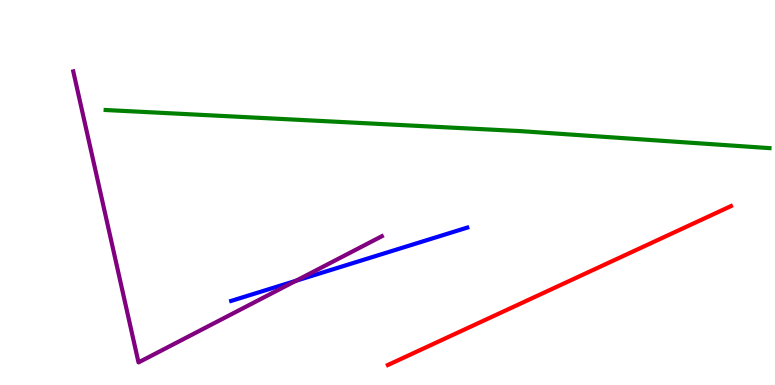[{'lines': ['blue', 'red'], 'intersections': []}, {'lines': ['green', 'red'], 'intersections': []}, {'lines': ['purple', 'red'], 'intersections': []}, {'lines': ['blue', 'green'], 'intersections': []}, {'lines': ['blue', 'purple'], 'intersections': [{'x': 3.82, 'y': 2.71}]}, {'lines': ['green', 'purple'], 'intersections': []}]